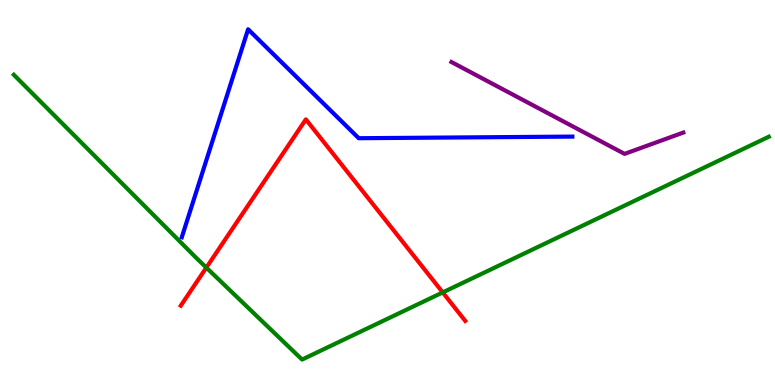[{'lines': ['blue', 'red'], 'intersections': []}, {'lines': ['green', 'red'], 'intersections': [{'x': 2.66, 'y': 3.05}, {'x': 5.71, 'y': 2.4}]}, {'lines': ['purple', 'red'], 'intersections': []}, {'lines': ['blue', 'green'], 'intersections': []}, {'lines': ['blue', 'purple'], 'intersections': []}, {'lines': ['green', 'purple'], 'intersections': []}]